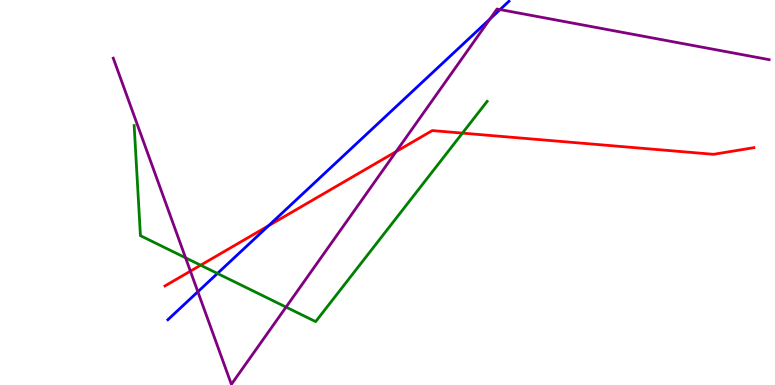[{'lines': ['blue', 'red'], 'intersections': [{'x': 3.47, 'y': 4.14}]}, {'lines': ['green', 'red'], 'intersections': [{'x': 2.59, 'y': 3.11}, {'x': 5.97, 'y': 6.54}]}, {'lines': ['purple', 'red'], 'intersections': [{'x': 2.46, 'y': 2.96}, {'x': 5.11, 'y': 6.06}]}, {'lines': ['blue', 'green'], 'intersections': [{'x': 2.81, 'y': 2.9}]}, {'lines': ['blue', 'purple'], 'intersections': [{'x': 2.55, 'y': 2.42}, {'x': 6.32, 'y': 9.51}, {'x': 6.45, 'y': 9.75}]}, {'lines': ['green', 'purple'], 'intersections': [{'x': 2.39, 'y': 3.3}, {'x': 3.69, 'y': 2.02}]}]